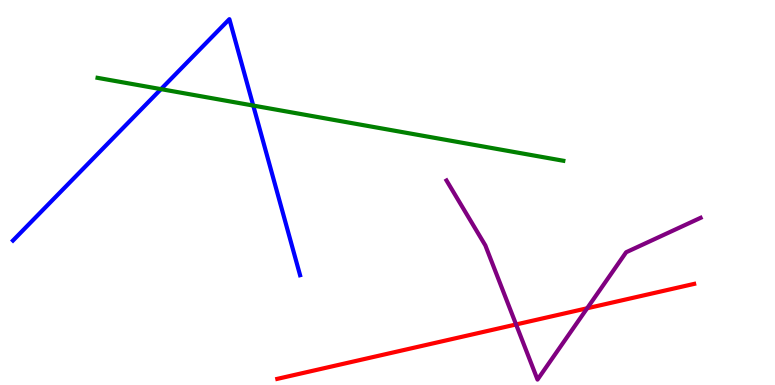[{'lines': ['blue', 'red'], 'intersections': []}, {'lines': ['green', 'red'], 'intersections': []}, {'lines': ['purple', 'red'], 'intersections': [{'x': 6.66, 'y': 1.57}, {'x': 7.58, 'y': 1.99}]}, {'lines': ['blue', 'green'], 'intersections': [{'x': 2.08, 'y': 7.68}, {'x': 3.27, 'y': 7.26}]}, {'lines': ['blue', 'purple'], 'intersections': []}, {'lines': ['green', 'purple'], 'intersections': []}]